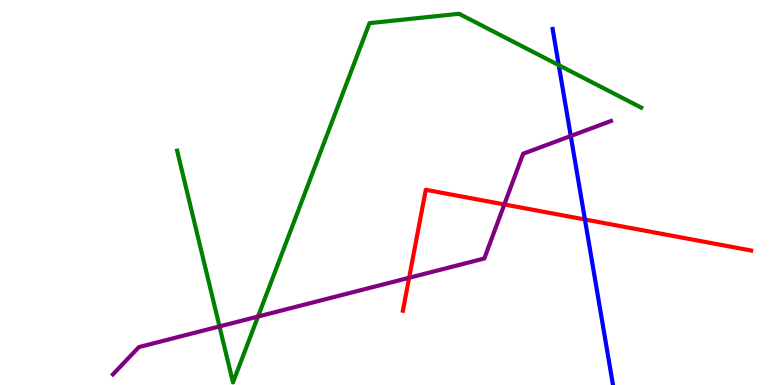[{'lines': ['blue', 'red'], 'intersections': [{'x': 7.55, 'y': 4.3}]}, {'lines': ['green', 'red'], 'intersections': []}, {'lines': ['purple', 'red'], 'intersections': [{'x': 5.28, 'y': 2.78}, {'x': 6.51, 'y': 4.69}]}, {'lines': ['blue', 'green'], 'intersections': [{'x': 7.21, 'y': 8.31}]}, {'lines': ['blue', 'purple'], 'intersections': [{'x': 7.36, 'y': 6.47}]}, {'lines': ['green', 'purple'], 'intersections': [{'x': 2.83, 'y': 1.52}, {'x': 3.33, 'y': 1.78}]}]